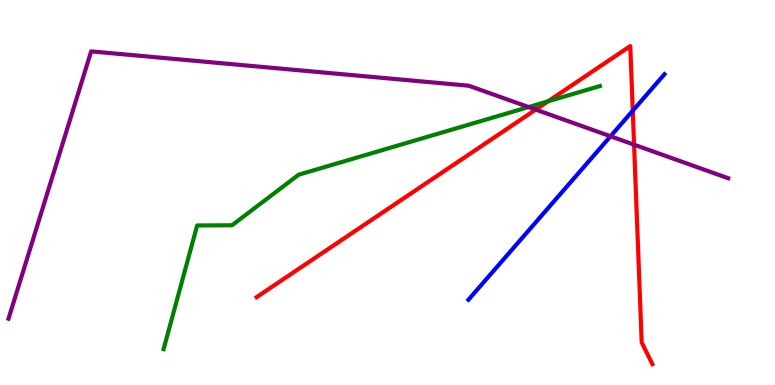[{'lines': ['blue', 'red'], 'intersections': [{'x': 8.16, 'y': 7.12}]}, {'lines': ['green', 'red'], 'intersections': [{'x': 7.07, 'y': 7.37}]}, {'lines': ['purple', 'red'], 'intersections': [{'x': 6.91, 'y': 7.15}, {'x': 8.18, 'y': 6.24}]}, {'lines': ['blue', 'green'], 'intersections': []}, {'lines': ['blue', 'purple'], 'intersections': [{'x': 7.88, 'y': 6.46}]}, {'lines': ['green', 'purple'], 'intersections': [{'x': 6.82, 'y': 7.22}]}]